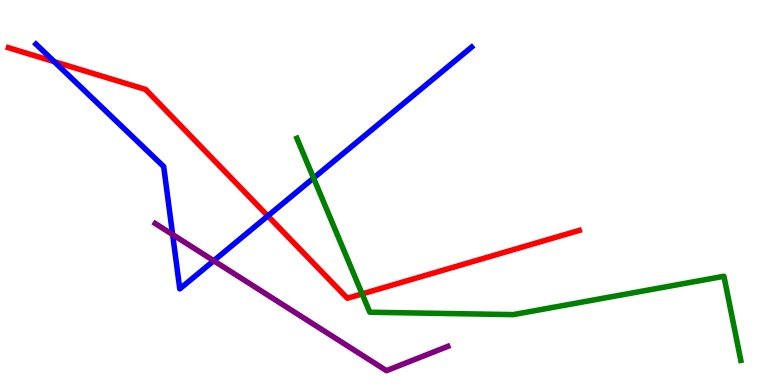[{'lines': ['blue', 'red'], 'intersections': [{'x': 0.7, 'y': 8.4}, {'x': 3.46, 'y': 4.39}]}, {'lines': ['green', 'red'], 'intersections': [{'x': 4.67, 'y': 2.37}]}, {'lines': ['purple', 'red'], 'intersections': []}, {'lines': ['blue', 'green'], 'intersections': [{'x': 4.05, 'y': 5.38}]}, {'lines': ['blue', 'purple'], 'intersections': [{'x': 2.23, 'y': 3.91}, {'x': 2.76, 'y': 3.23}]}, {'lines': ['green', 'purple'], 'intersections': []}]